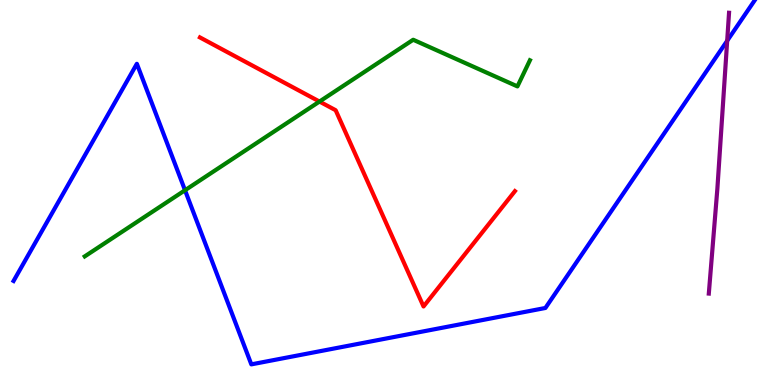[{'lines': ['blue', 'red'], 'intersections': []}, {'lines': ['green', 'red'], 'intersections': [{'x': 4.12, 'y': 7.36}]}, {'lines': ['purple', 'red'], 'intersections': []}, {'lines': ['blue', 'green'], 'intersections': [{'x': 2.39, 'y': 5.06}]}, {'lines': ['blue', 'purple'], 'intersections': [{'x': 9.38, 'y': 8.94}]}, {'lines': ['green', 'purple'], 'intersections': []}]